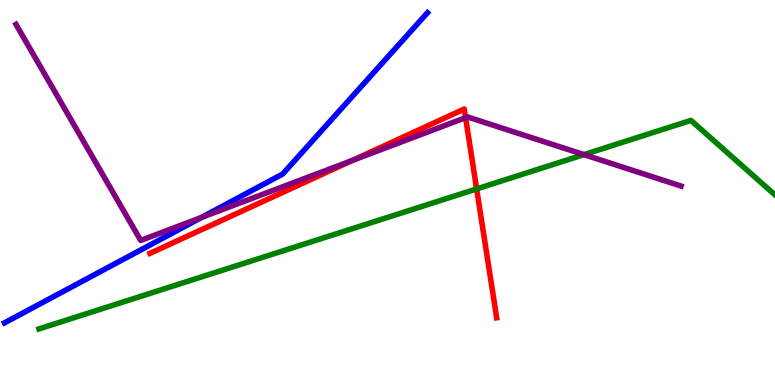[{'lines': ['blue', 'red'], 'intersections': []}, {'lines': ['green', 'red'], 'intersections': [{'x': 6.15, 'y': 5.09}]}, {'lines': ['purple', 'red'], 'intersections': [{'x': 4.54, 'y': 5.83}, {'x': 6.01, 'y': 6.94}]}, {'lines': ['blue', 'green'], 'intersections': []}, {'lines': ['blue', 'purple'], 'intersections': [{'x': 2.6, 'y': 4.35}]}, {'lines': ['green', 'purple'], 'intersections': [{'x': 7.53, 'y': 5.98}]}]